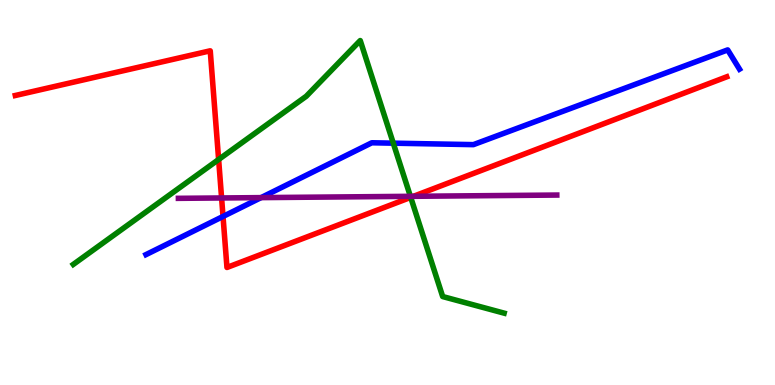[{'lines': ['blue', 'red'], 'intersections': [{'x': 2.88, 'y': 4.38}]}, {'lines': ['green', 'red'], 'intersections': [{'x': 2.82, 'y': 5.86}, {'x': 5.3, 'y': 4.87}]}, {'lines': ['purple', 'red'], 'intersections': [{'x': 2.86, 'y': 4.86}, {'x': 5.34, 'y': 4.9}]}, {'lines': ['blue', 'green'], 'intersections': [{'x': 5.07, 'y': 6.28}]}, {'lines': ['blue', 'purple'], 'intersections': [{'x': 3.37, 'y': 4.87}]}, {'lines': ['green', 'purple'], 'intersections': [{'x': 5.3, 'y': 4.9}]}]